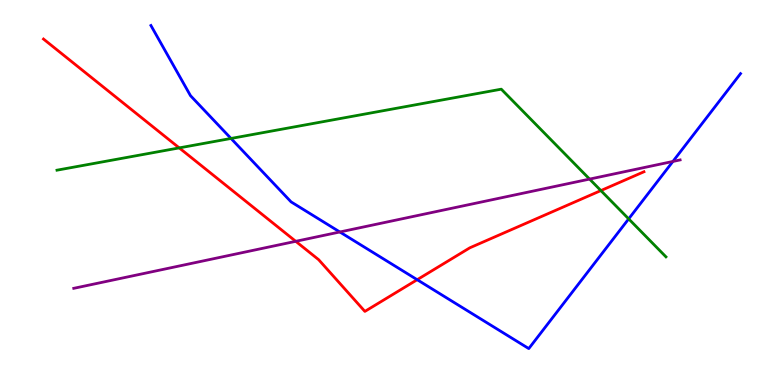[{'lines': ['blue', 'red'], 'intersections': [{'x': 5.38, 'y': 2.73}]}, {'lines': ['green', 'red'], 'intersections': [{'x': 2.31, 'y': 6.16}, {'x': 7.75, 'y': 5.05}]}, {'lines': ['purple', 'red'], 'intersections': [{'x': 3.82, 'y': 3.73}]}, {'lines': ['blue', 'green'], 'intersections': [{'x': 2.98, 'y': 6.4}, {'x': 8.11, 'y': 4.31}]}, {'lines': ['blue', 'purple'], 'intersections': [{'x': 4.39, 'y': 3.97}, {'x': 8.68, 'y': 5.81}]}, {'lines': ['green', 'purple'], 'intersections': [{'x': 7.61, 'y': 5.35}]}]